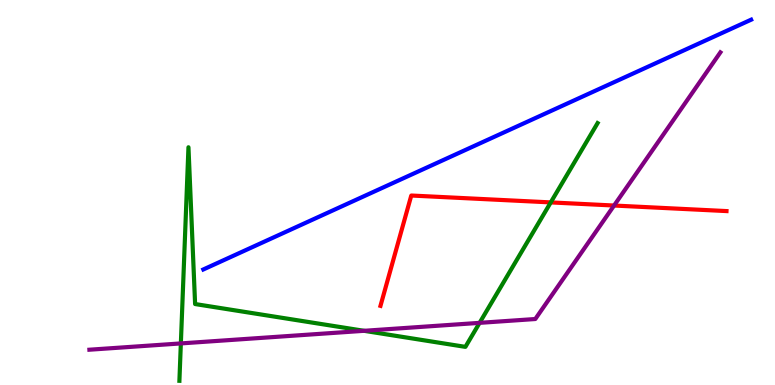[{'lines': ['blue', 'red'], 'intersections': []}, {'lines': ['green', 'red'], 'intersections': [{'x': 7.11, 'y': 4.74}]}, {'lines': ['purple', 'red'], 'intersections': [{'x': 7.92, 'y': 4.66}]}, {'lines': ['blue', 'green'], 'intersections': []}, {'lines': ['blue', 'purple'], 'intersections': []}, {'lines': ['green', 'purple'], 'intersections': [{'x': 2.33, 'y': 1.08}, {'x': 4.7, 'y': 1.41}, {'x': 6.19, 'y': 1.61}]}]